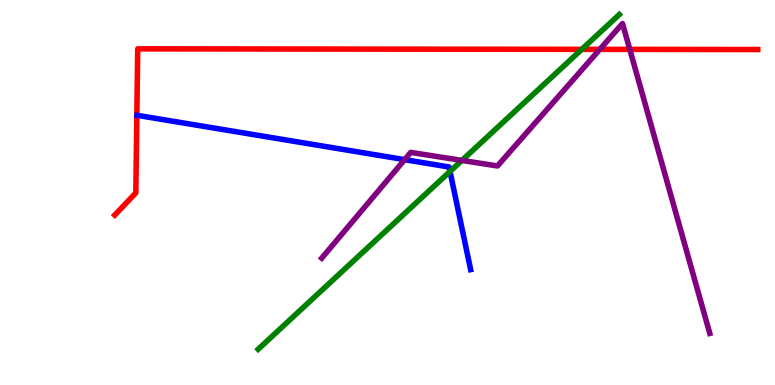[{'lines': ['blue', 'red'], 'intersections': []}, {'lines': ['green', 'red'], 'intersections': [{'x': 7.51, 'y': 8.72}]}, {'lines': ['purple', 'red'], 'intersections': [{'x': 7.74, 'y': 8.72}, {'x': 8.13, 'y': 8.72}]}, {'lines': ['blue', 'green'], 'intersections': [{'x': 5.81, 'y': 5.55}]}, {'lines': ['blue', 'purple'], 'intersections': [{'x': 5.22, 'y': 5.85}]}, {'lines': ['green', 'purple'], 'intersections': [{'x': 5.96, 'y': 5.83}]}]